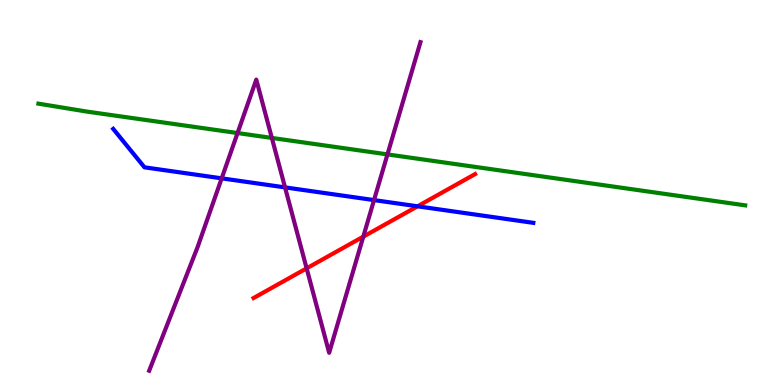[{'lines': ['blue', 'red'], 'intersections': [{'x': 5.39, 'y': 4.64}]}, {'lines': ['green', 'red'], 'intersections': []}, {'lines': ['purple', 'red'], 'intersections': [{'x': 3.96, 'y': 3.03}, {'x': 4.69, 'y': 3.85}]}, {'lines': ['blue', 'green'], 'intersections': []}, {'lines': ['blue', 'purple'], 'intersections': [{'x': 2.86, 'y': 5.37}, {'x': 3.68, 'y': 5.13}, {'x': 4.83, 'y': 4.8}]}, {'lines': ['green', 'purple'], 'intersections': [{'x': 3.07, 'y': 6.54}, {'x': 3.51, 'y': 6.42}, {'x': 5.0, 'y': 5.99}]}]